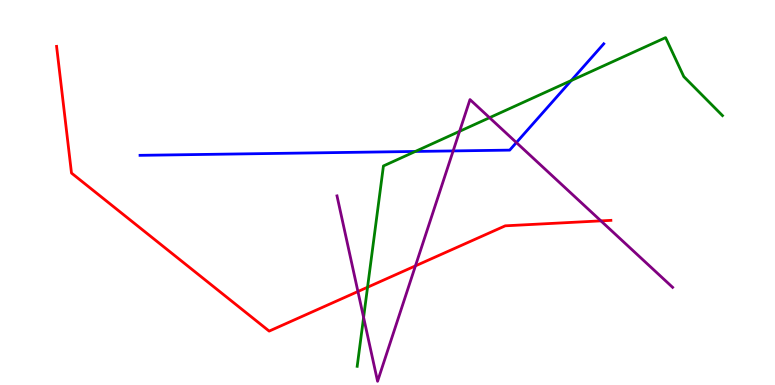[{'lines': ['blue', 'red'], 'intersections': []}, {'lines': ['green', 'red'], 'intersections': [{'x': 4.74, 'y': 2.54}]}, {'lines': ['purple', 'red'], 'intersections': [{'x': 4.62, 'y': 2.43}, {'x': 5.36, 'y': 3.09}, {'x': 7.75, 'y': 4.26}]}, {'lines': ['blue', 'green'], 'intersections': [{'x': 5.36, 'y': 6.07}, {'x': 7.37, 'y': 7.91}]}, {'lines': ['blue', 'purple'], 'intersections': [{'x': 5.85, 'y': 6.08}, {'x': 6.66, 'y': 6.3}]}, {'lines': ['green', 'purple'], 'intersections': [{'x': 4.69, 'y': 1.76}, {'x': 5.93, 'y': 6.59}, {'x': 6.32, 'y': 6.94}]}]